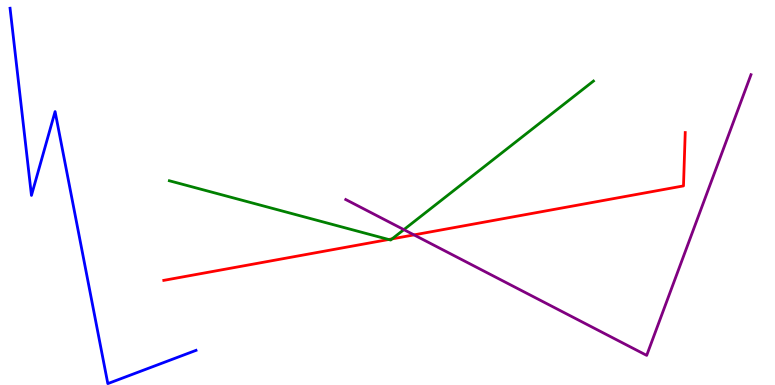[{'lines': ['blue', 'red'], 'intersections': []}, {'lines': ['green', 'red'], 'intersections': [{'x': 5.01, 'y': 3.78}, {'x': 5.06, 'y': 3.8}]}, {'lines': ['purple', 'red'], 'intersections': [{'x': 5.34, 'y': 3.9}]}, {'lines': ['blue', 'green'], 'intersections': []}, {'lines': ['blue', 'purple'], 'intersections': []}, {'lines': ['green', 'purple'], 'intersections': [{'x': 5.21, 'y': 4.04}]}]